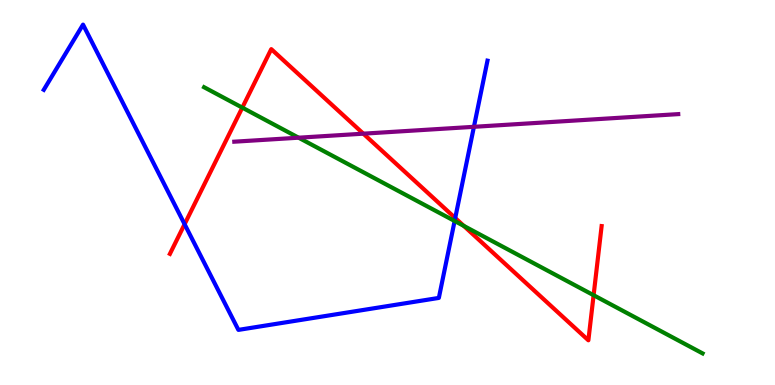[{'lines': ['blue', 'red'], 'intersections': [{'x': 2.38, 'y': 4.18}, {'x': 5.87, 'y': 4.34}]}, {'lines': ['green', 'red'], 'intersections': [{'x': 3.13, 'y': 7.2}, {'x': 5.98, 'y': 4.13}, {'x': 7.66, 'y': 2.33}]}, {'lines': ['purple', 'red'], 'intersections': [{'x': 4.69, 'y': 6.53}]}, {'lines': ['blue', 'green'], 'intersections': [{'x': 5.87, 'y': 4.26}]}, {'lines': ['blue', 'purple'], 'intersections': [{'x': 6.12, 'y': 6.71}]}, {'lines': ['green', 'purple'], 'intersections': [{'x': 3.85, 'y': 6.42}]}]